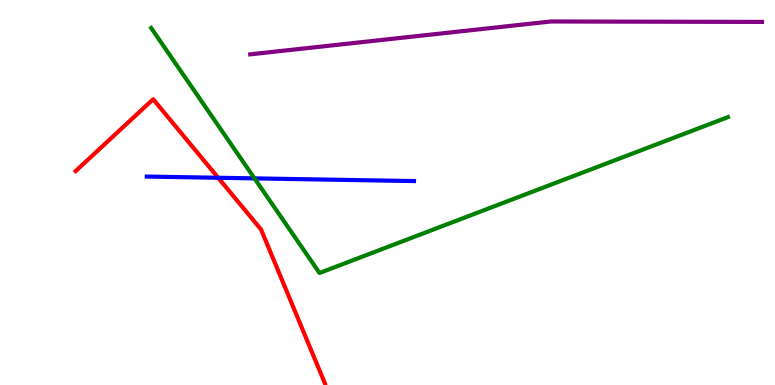[{'lines': ['blue', 'red'], 'intersections': [{'x': 2.82, 'y': 5.38}]}, {'lines': ['green', 'red'], 'intersections': []}, {'lines': ['purple', 'red'], 'intersections': []}, {'lines': ['blue', 'green'], 'intersections': [{'x': 3.28, 'y': 5.37}]}, {'lines': ['blue', 'purple'], 'intersections': []}, {'lines': ['green', 'purple'], 'intersections': []}]